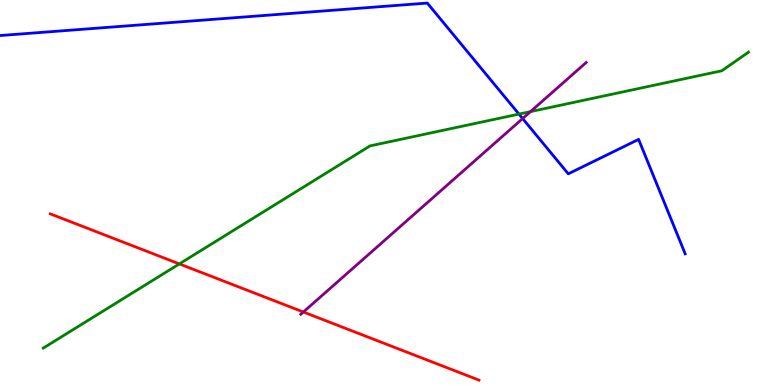[{'lines': ['blue', 'red'], 'intersections': []}, {'lines': ['green', 'red'], 'intersections': [{'x': 2.31, 'y': 3.15}]}, {'lines': ['purple', 'red'], 'intersections': [{'x': 3.91, 'y': 1.9}]}, {'lines': ['blue', 'green'], 'intersections': [{'x': 6.7, 'y': 7.04}]}, {'lines': ['blue', 'purple'], 'intersections': [{'x': 6.74, 'y': 6.92}]}, {'lines': ['green', 'purple'], 'intersections': [{'x': 6.84, 'y': 7.1}]}]